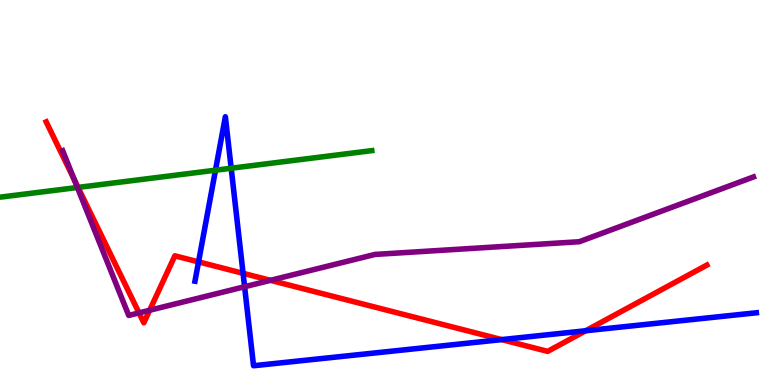[{'lines': ['blue', 'red'], 'intersections': [{'x': 2.56, 'y': 3.2}, {'x': 3.14, 'y': 2.9}, {'x': 6.47, 'y': 1.18}, {'x': 7.56, 'y': 1.41}]}, {'lines': ['green', 'red'], 'intersections': [{'x': 1.01, 'y': 5.13}]}, {'lines': ['purple', 'red'], 'intersections': [{'x': 0.959, 'y': 5.33}, {'x': 1.79, 'y': 1.87}, {'x': 1.93, 'y': 1.94}, {'x': 3.49, 'y': 2.72}]}, {'lines': ['blue', 'green'], 'intersections': [{'x': 2.78, 'y': 5.58}, {'x': 2.98, 'y': 5.63}]}, {'lines': ['blue', 'purple'], 'intersections': [{'x': 3.16, 'y': 2.55}]}, {'lines': ['green', 'purple'], 'intersections': [{'x': 0.999, 'y': 5.13}]}]